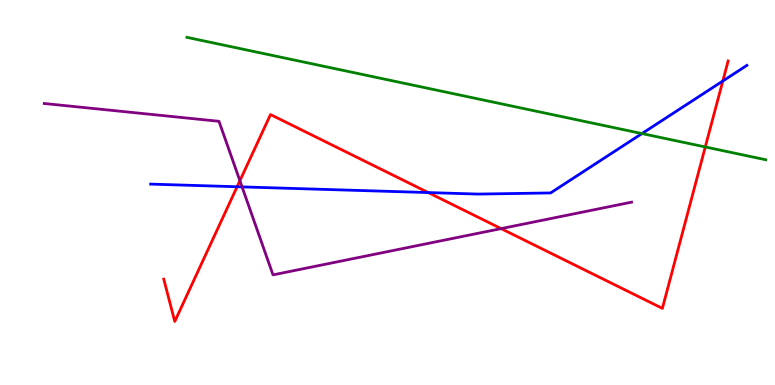[{'lines': ['blue', 'red'], 'intersections': [{'x': 3.06, 'y': 5.15}, {'x': 5.53, 'y': 5.0}, {'x': 9.33, 'y': 7.9}]}, {'lines': ['green', 'red'], 'intersections': [{'x': 9.1, 'y': 6.18}]}, {'lines': ['purple', 'red'], 'intersections': [{'x': 3.1, 'y': 5.31}, {'x': 6.47, 'y': 4.06}]}, {'lines': ['blue', 'green'], 'intersections': [{'x': 8.28, 'y': 6.53}]}, {'lines': ['blue', 'purple'], 'intersections': [{'x': 3.12, 'y': 5.15}]}, {'lines': ['green', 'purple'], 'intersections': []}]